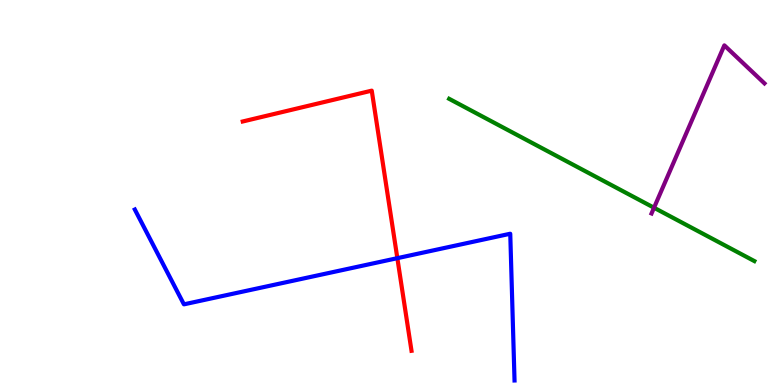[{'lines': ['blue', 'red'], 'intersections': [{'x': 5.13, 'y': 3.29}]}, {'lines': ['green', 'red'], 'intersections': []}, {'lines': ['purple', 'red'], 'intersections': []}, {'lines': ['blue', 'green'], 'intersections': []}, {'lines': ['blue', 'purple'], 'intersections': []}, {'lines': ['green', 'purple'], 'intersections': [{'x': 8.44, 'y': 4.6}]}]